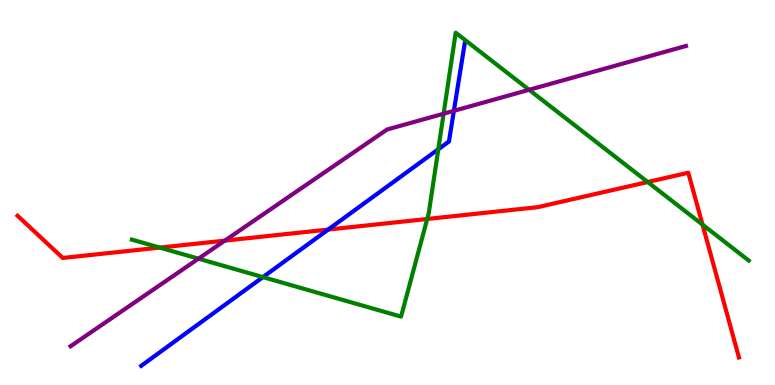[{'lines': ['blue', 'red'], 'intersections': [{'x': 4.23, 'y': 4.04}]}, {'lines': ['green', 'red'], 'intersections': [{'x': 2.06, 'y': 3.57}, {'x': 5.51, 'y': 4.31}, {'x': 8.36, 'y': 5.27}, {'x': 9.06, 'y': 4.17}]}, {'lines': ['purple', 'red'], 'intersections': [{'x': 2.9, 'y': 3.75}]}, {'lines': ['blue', 'green'], 'intersections': [{'x': 3.39, 'y': 2.8}, {'x': 5.66, 'y': 6.12}]}, {'lines': ['blue', 'purple'], 'intersections': [{'x': 5.86, 'y': 7.12}]}, {'lines': ['green', 'purple'], 'intersections': [{'x': 2.56, 'y': 3.28}, {'x': 5.72, 'y': 7.05}, {'x': 6.83, 'y': 7.67}]}]